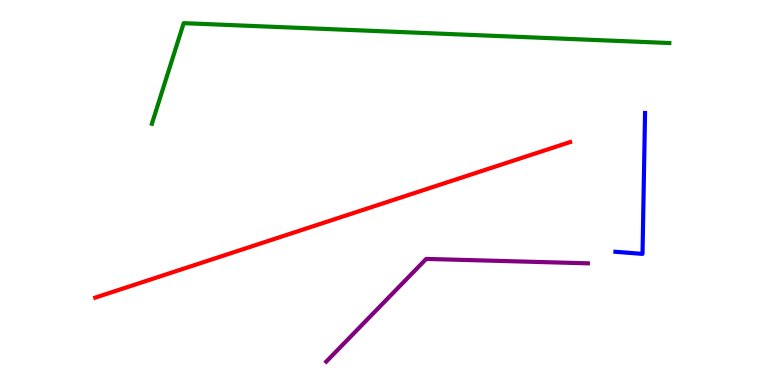[{'lines': ['blue', 'red'], 'intersections': []}, {'lines': ['green', 'red'], 'intersections': []}, {'lines': ['purple', 'red'], 'intersections': []}, {'lines': ['blue', 'green'], 'intersections': []}, {'lines': ['blue', 'purple'], 'intersections': []}, {'lines': ['green', 'purple'], 'intersections': []}]